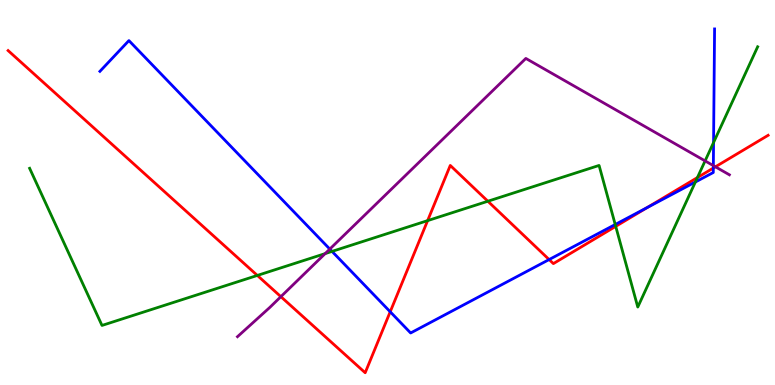[{'lines': ['blue', 'red'], 'intersections': [{'x': 5.03, 'y': 1.9}, {'x': 7.09, 'y': 3.26}, {'x': 8.35, 'y': 4.61}, {'x': 9.2, 'y': 5.64}]}, {'lines': ['green', 'red'], 'intersections': [{'x': 3.32, 'y': 2.85}, {'x': 5.52, 'y': 4.27}, {'x': 6.29, 'y': 4.77}, {'x': 7.94, 'y': 4.12}, {'x': 9.0, 'y': 5.39}]}, {'lines': ['purple', 'red'], 'intersections': [{'x': 3.62, 'y': 2.29}, {'x': 9.23, 'y': 5.67}]}, {'lines': ['blue', 'green'], 'intersections': [{'x': 4.28, 'y': 3.47}, {'x': 7.94, 'y': 4.17}, {'x': 8.97, 'y': 5.27}, {'x': 9.21, 'y': 6.3}]}, {'lines': ['blue', 'purple'], 'intersections': [{'x': 4.26, 'y': 3.53}, {'x': 9.2, 'y': 5.7}]}, {'lines': ['green', 'purple'], 'intersections': [{'x': 4.2, 'y': 3.41}, {'x': 9.1, 'y': 5.82}]}]